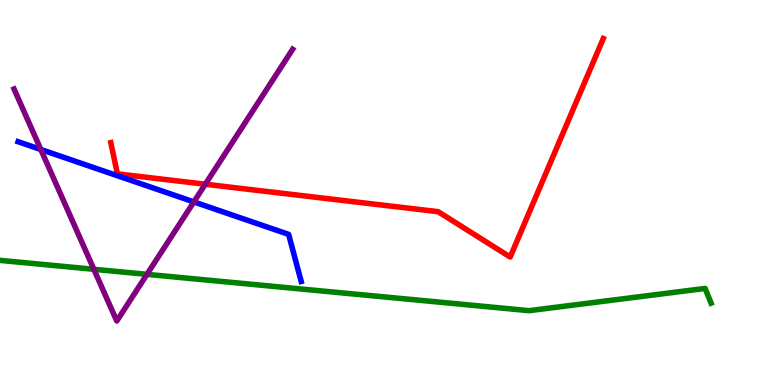[{'lines': ['blue', 'red'], 'intersections': []}, {'lines': ['green', 'red'], 'intersections': []}, {'lines': ['purple', 'red'], 'intersections': [{'x': 2.65, 'y': 5.21}]}, {'lines': ['blue', 'green'], 'intersections': []}, {'lines': ['blue', 'purple'], 'intersections': [{'x': 0.527, 'y': 6.12}, {'x': 2.5, 'y': 4.76}]}, {'lines': ['green', 'purple'], 'intersections': [{'x': 1.21, 'y': 3.01}, {'x': 1.9, 'y': 2.87}]}]